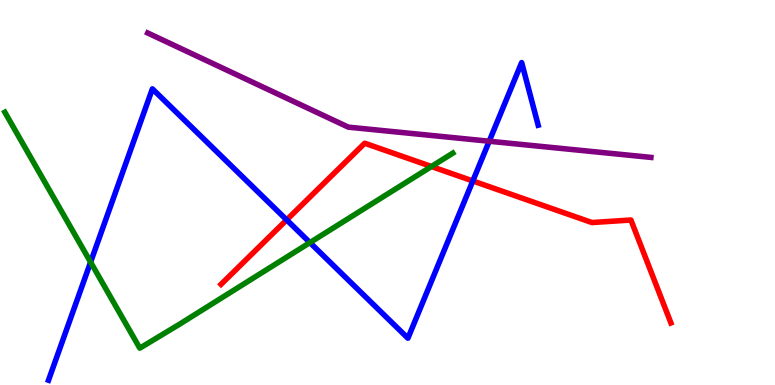[{'lines': ['blue', 'red'], 'intersections': [{'x': 3.7, 'y': 4.29}, {'x': 6.1, 'y': 5.3}]}, {'lines': ['green', 'red'], 'intersections': [{'x': 5.57, 'y': 5.67}]}, {'lines': ['purple', 'red'], 'intersections': []}, {'lines': ['blue', 'green'], 'intersections': [{'x': 1.17, 'y': 3.19}, {'x': 4.0, 'y': 3.7}]}, {'lines': ['blue', 'purple'], 'intersections': [{'x': 6.31, 'y': 6.33}]}, {'lines': ['green', 'purple'], 'intersections': []}]